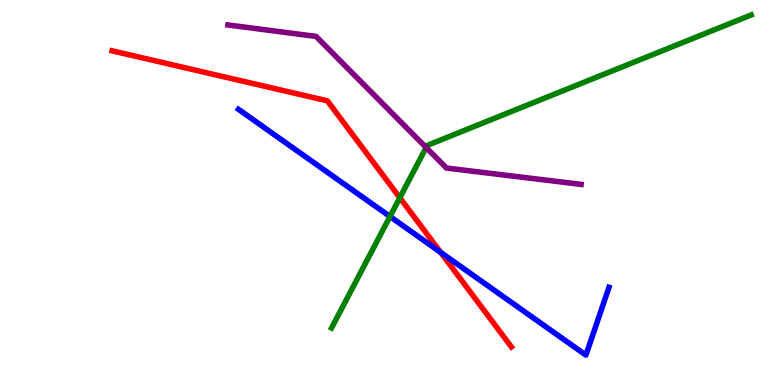[{'lines': ['blue', 'red'], 'intersections': [{'x': 5.69, 'y': 3.44}]}, {'lines': ['green', 'red'], 'intersections': [{'x': 5.16, 'y': 4.86}]}, {'lines': ['purple', 'red'], 'intersections': []}, {'lines': ['blue', 'green'], 'intersections': [{'x': 5.03, 'y': 4.38}]}, {'lines': ['blue', 'purple'], 'intersections': []}, {'lines': ['green', 'purple'], 'intersections': [{'x': 5.5, 'y': 6.17}]}]